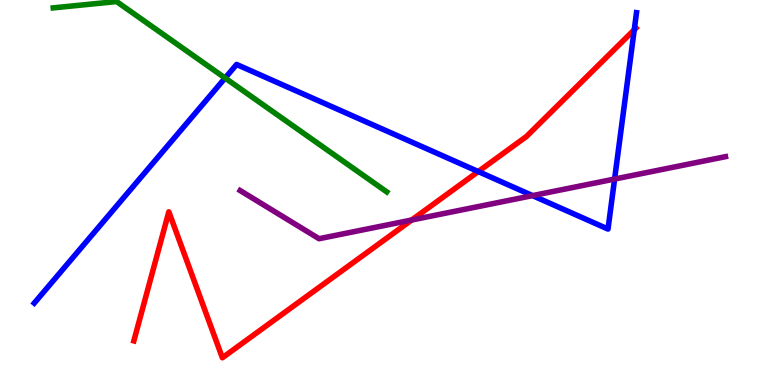[{'lines': ['blue', 'red'], 'intersections': [{'x': 6.17, 'y': 5.54}, {'x': 8.18, 'y': 9.23}]}, {'lines': ['green', 'red'], 'intersections': []}, {'lines': ['purple', 'red'], 'intersections': [{'x': 5.31, 'y': 4.29}]}, {'lines': ['blue', 'green'], 'intersections': [{'x': 2.9, 'y': 7.97}]}, {'lines': ['blue', 'purple'], 'intersections': [{'x': 6.87, 'y': 4.92}, {'x': 7.93, 'y': 5.35}]}, {'lines': ['green', 'purple'], 'intersections': []}]